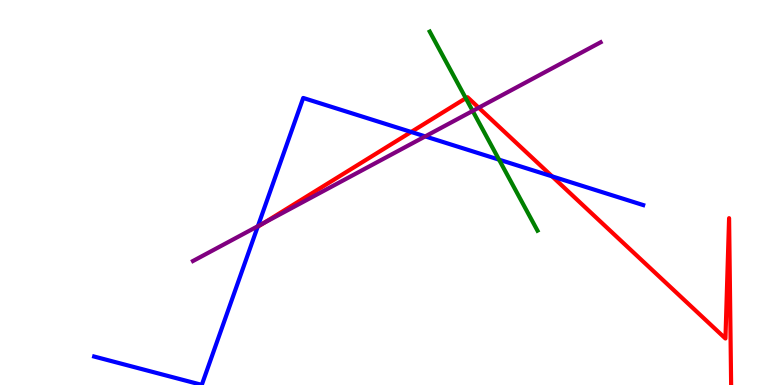[{'lines': ['blue', 'red'], 'intersections': [{'x': 3.32, 'y': 4.11}, {'x': 5.31, 'y': 6.57}, {'x': 7.12, 'y': 5.42}]}, {'lines': ['green', 'red'], 'intersections': [{'x': 6.01, 'y': 7.45}]}, {'lines': ['purple', 'red'], 'intersections': [{'x': 3.41, 'y': 4.21}, {'x': 6.18, 'y': 7.2}]}, {'lines': ['blue', 'green'], 'intersections': [{'x': 6.44, 'y': 5.85}]}, {'lines': ['blue', 'purple'], 'intersections': [{'x': 3.33, 'y': 4.13}, {'x': 5.49, 'y': 6.46}]}, {'lines': ['green', 'purple'], 'intersections': [{'x': 6.1, 'y': 7.12}]}]